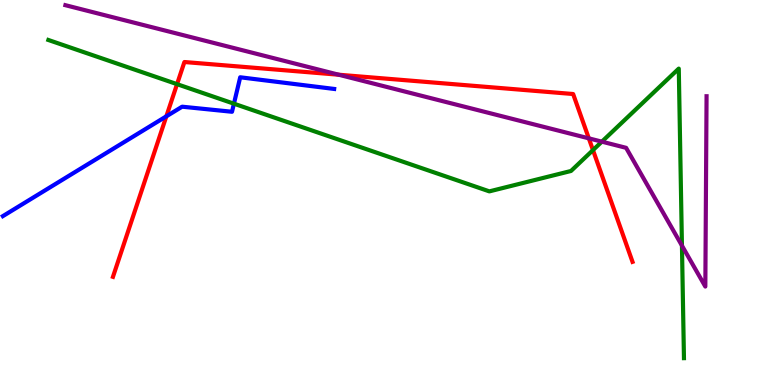[{'lines': ['blue', 'red'], 'intersections': [{'x': 2.15, 'y': 6.98}]}, {'lines': ['green', 'red'], 'intersections': [{'x': 2.28, 'y': 7.81}, {'x': 7.65, 'y': 6.1}]}, {'lines': ['purple', 'red'], 'intersections': [{'x': 4.37, 'y': 8.06}, {'x': 7.6, 'y': 6.41}]}, {'lines': ['blue', 'green'], 'intersections': [{'x': 3.02, 'y': 7.31}]}, {'lines': ['blue', 'purple'], 'intersections': []}, {'lines': ['green', 'purple'], 'intersections': [{'x': 7.77, 'y': 6.32}, {'x': 8.8, 'y': 3.62}]}]